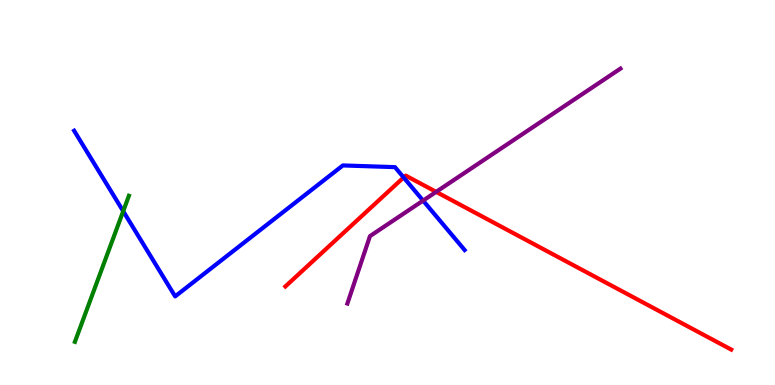[{'lines': ['blue', 'red'], 'intersections': [{'x': 5.21, 'y': 5.39}]}, {'lines': ['green', 'red'], 'intersections': []}, {'lines': ['purple', 'red'], 'intersections': [{'x': 5.63, 'y': 5.02}]}, {'lines': ['blue', 'green'], 'intersections': [{'x': 1.59, 'y': 4.51}]}, {'lines': ['blue', 'purple'], 'intersections': [{'x': 5.46, 'y': 4.79}]}, {'lines': ['green', 'purple'], 'intersections': []}]